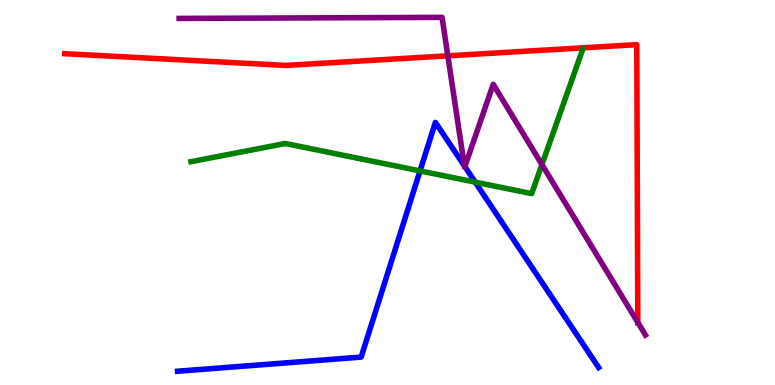[{'lines': ['blue', 'red'], 'intersections': []}, {'lines': ['green', 'red'], 'intersections': []}, {'lines': ['purple', 'red'], 'intersections': [{'x': 5.78, 'y': 8.55}, {'x': 8.23, 'y': 1.63}]}, {'lines': ['blue', 'green'], 'intersections': [{'x': 5.42, 'y': 5.56}, {'x': 6.13, 'y': 5.27}]}, {'lines': ['blue', 'purple'], 'intersections': [{'x': 5.99, 'y': 5.69}, {'x': 6.0, 'y': 5.67}]}, {'lines': ['green', 'purple'], 'intersections': [{'x': 6.99, 'y': 5.73}]}]